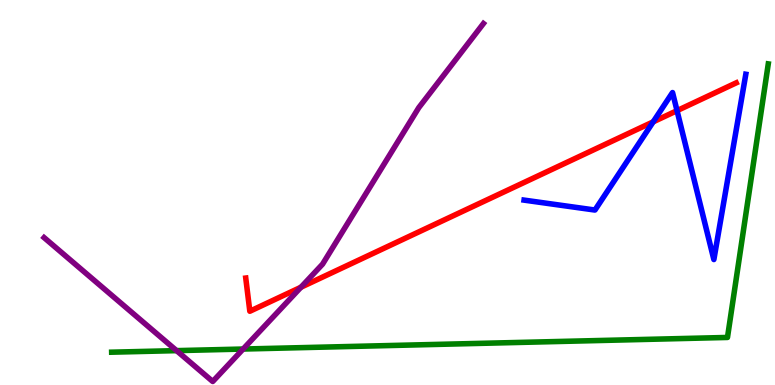[{'lines': ['blue', 'red'], 'intersections': [{'x': 8.43, 'y': 6.84}, {'x': 8.74, 'y': 7.13}]}, {'lines': ['green', 'red'], 'intersections': []}, {'lines': ['purple', 'red'], 'intersections': [{'x': 3.88, 'y': 2.54}]}, {'lines': ['blue', 'green'], 'intersections': []}, {'lines': ['blue', 'purple'], 'intersections': []}, {'lines': ['green', 'purple'], 'intersections': [{'x': 2.28, 'y': 0.893}, {'x': 3.14, 'y': 0.934}]}]